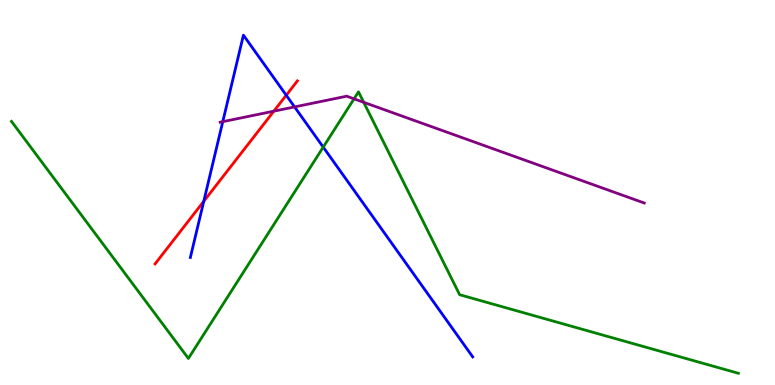[{'lines': ['blue', 'red'], 'intersections': [{'x': 2.63, 'y': 4.77}, {'x': 3.69, 'y': 7.53}]}, {'lines': ['green', 'red'], 'intersections': []}, {'lines': ['purple', 'red'], 'intersections': [{'x': 3.53, 'y': 7.11}]}, {'lines': ['blue', 'green'], 'intersections': [{'x': 4.17, 'y': 6.18}]}, {'lines': ['blue', 'purple'], 'intersections': [{'x': 2.87, 'y': 6.84}, {'x': 3.8, 'y': 7.22}]}, {'lines': ['green', 'purple'], 'intersections': [{'x': 4.57, 'y': 7.43}, {'x': 4.69, 'y': 7.34}]}]